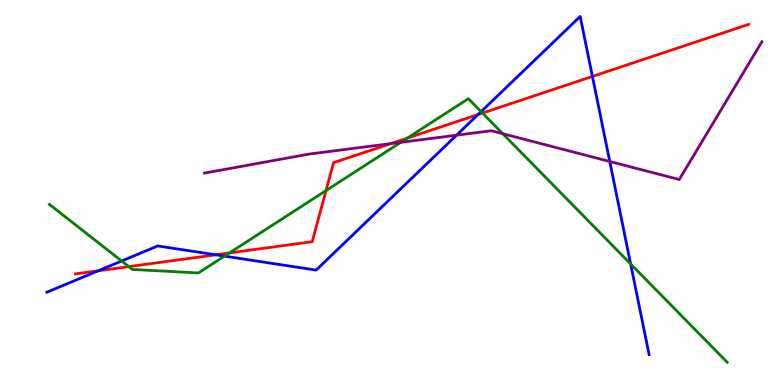[{'lines': ['blue', 'red'], 'intersections': [{'x': 1.27, 'y': 2.97}, {'x': 2.78, 'y': 3.38}, {'x': 6.17, 'y': 7.03}, {'x': 7.64, 'y': 8.01}]}, {'lines': ['green', 'red'], 'intersections': [{'x': 1.66, 'y': 3.07}, {'x': 2.96, 'y': 3.43}, {'x': 4.21, 'y': 5.05}, {'x': 5.26, 'y': 6.41}, {'x': 6.23, 'y': 7.06}]}, {'lines': ['purple', 'red'], 'intersections': [{'x': 5.04, 'y': 6.27}]}, {'lines': ['blue', 'green'], 'intersections': [{'x': 1.57, 'y': 3.22}, {'x': 2.9, 'y': 3.35}, {'x': 6.21, 'y': 7.1}, {'x': 8.14, 'y': 3.14}]}, {'lines': ['blue', 'purple'], 'intersections': [{'x': 5.89, 'y': 6.49}, {'x': 7.87, 'y': 5.81}]}, {'lines': ['green', 'purple'], 'intersections': [{'x': 5.17, 'y': 6.3}, {'x': 6.49, 'y': 6.53}]}]